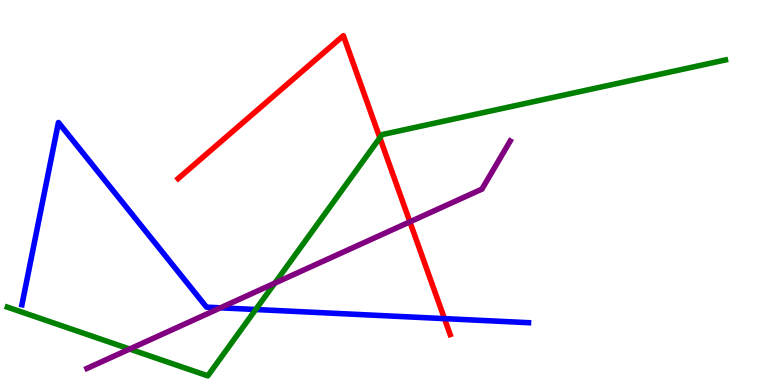[{'lines': ['blue', 'red'], 'intersections': [{'x': 5.74, 'y': 1.72}]}, {'lines': ['green', 'red'], 'intersections': [{'x': 4.9, 'y': 6.42}]}, {'lines': ['purple', 'red'], 'intersections': [{'x': 5.29, 'y': 4.24}]}, {'lines': ['blue', 'green'], 'intersections': [{'x': 3.3, 'y': 1.96}]}, {'lines': ['blue', 'purple'], 'intersections': [{'x': 2.84, 'y': 2.0}]}, {'lines': ['green', 'purple'], 'intersections': [{'x': 1.67, 'y': 0.934}, {'x': 3.55, 'y': 2.64}]}]